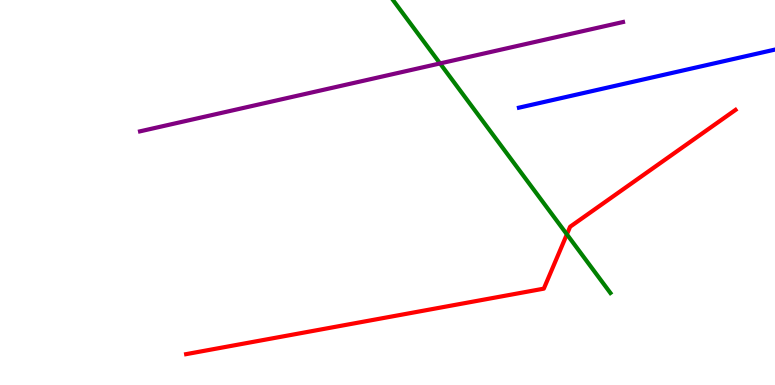[{'lines': ['blue', 'red'], 'intersections': []}, {'lines': ['green', 'red'], 'intersections': [{'x': 7.31, 'y': 3.91}]}, {'lines': ['purple', 'red'], 'intersections': []}, {'lines': ['blue', 'green'], 'intersections': []}, {'lines': ['blue', 'purple'], 'intersections': []}, {'lines': ['green', 'purple'], 'intersections': [{'x': 5.68, 'y': 8.35}]}]